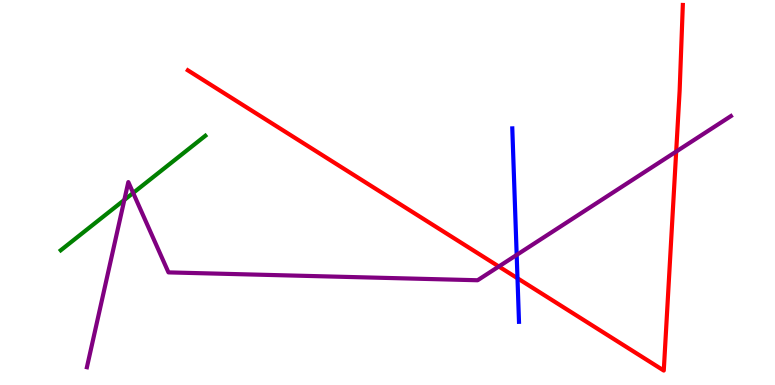[{'lines': ['blue', 'red'], 'intersections': [{'x': 6.68, 'y': 2.77}]}, {'lines': ['green', 'red'], 'intersections': []}, {'lines': ['purple', 'red'], 'intersections': [{'x': 6.44, 'y': 3.08}, {'x': 8.72, 'y': 6.06}]}, {'lines': ['blue', 'green'], 'intersections': []}, {'lines': ['blue', 'purple'], 'intersections': [{'x': 6.67, 'y': 3.38}]}, {'lines': ['green', 'purple'], 'intersections': [{'x': 1.6, 'y': 4.81}, {'x': 1.72, 'y': 4.99}]}]